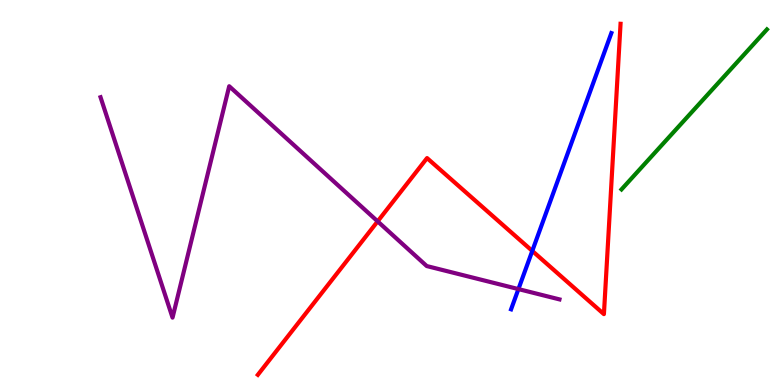[{'lines': ['blue', 'red'], 'intersections': [{'x': 6.87, 'y': 3.48}]}, {'lines': ['green', 'red'], 'intersections': []}, {'lines': ['purple', 'red'], 'intersections': [{'x': 4.87, 'y': 4.25}]}, {'lines': ['blue', 'green'], 'intersections': []}, {'lines': ['blue', 'purple'], 'intersections': [{'x': 6.69, 'y': 2.49}]}, {'lines': ['green', 'purple'], 'intersections': []}]